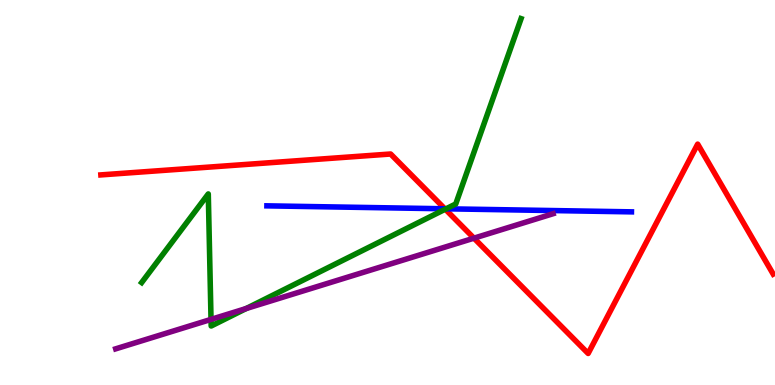[{'lines': ['blue', 'red'], 'intersections': [{'x': 5.74, 'y': 4.58}]}, {'lines': ['green', 'red'], 'intersections': [{'x': 5.75, 'y': 4.57}]}, {'lines': ['purple', 'red'], 'intersections': [{'x': 6.12, 'y': 3.81}]}, {'lines': ['blue', 'green'], 'intersections': [{'x': 5.76, 'y': 4.58}]}, {'lines': ['blue', 'purple'], 'intersections': []}, {'lines': ['green', 'purple'], 'intersections': [{'x': 2.72, 'y': 1.7}, {'x': 3.18, 'y': 1.99}]}]